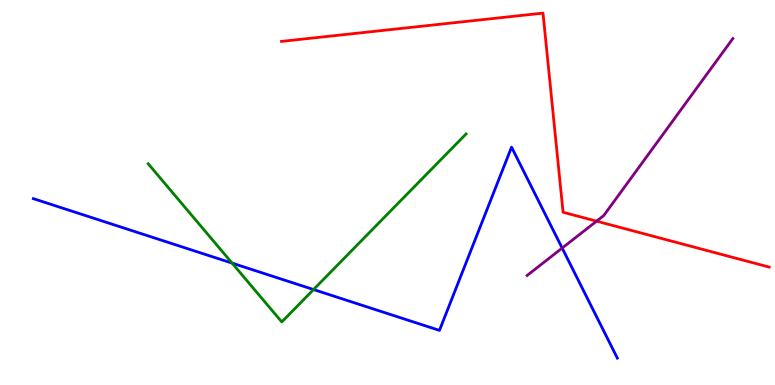[{'lines': ['blue', 'red'], 'intersections': []}, {'lines': ['green', 'red'], 'intersections': []}, {'lines': ['purple', 'red'], 'intersections': [{'x': 7.7, 'y': 4.26}]}, {'lines': ['blue', 'green'], 'intersections': [{'x': 2.99, 'y': 3.17}, {'x': 4.05, 'y': 2.48}]}, {'lines': ['blue', 'purple'], 'intersections': [{'x': 7.25, 'y': 3.56}]}, {'lines': ['green', 'purple'], 'intersections': []}]